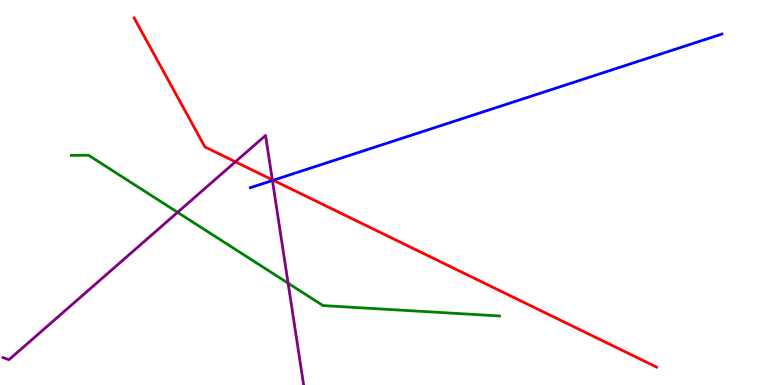[{'lines': ['blue', 'red'], 'intersections': [{'x': 3.53, 'y': 5.32}]}, {'lines': ['green', 'red'], 'intersections': []}, {'lines': ['purple', 'red'], 'intersections': [{'x': 3.04, 'y': 5.8}, {'x': 3.51, 'y': 5.33}]}, {'lines': ['blue', 'green'], 'intersections': []}, {'lines': ['blue', 'purple'], 'intersections': [{'x': 3.52, 'y': 5.31}]}, {'lines': ['green', 'purple'], 'intersections': [{'x': 2.29, 'y': 4.48}, {'x': 3.72, 'y': 2.64}]}]